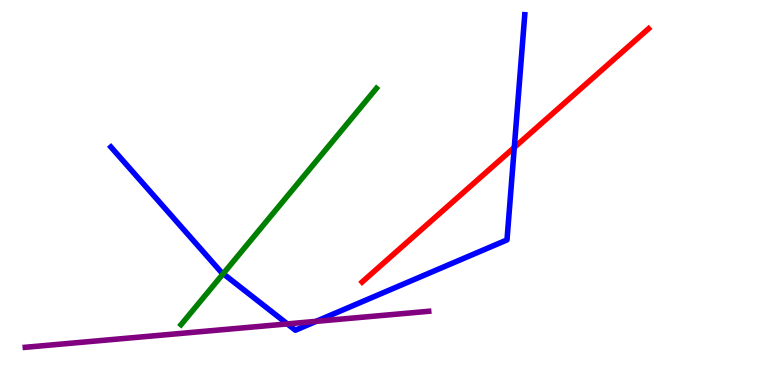[{'lines': ['blue', 'red'], 'intersections': [{'x': 6.64, 'y': 6.17}]}, {'lines': ['green', 'red'], 'intersections': []}, {'lines': ['purple', 'red'], 'intersections': []}, {'lines': ['blue', 'green'], 'intersections': [{'x': 2.88, 'y': 2.89}]}, {'lines': ['blue', 'purple'], 'intersections': [{'x': 3.71, 'y': 1.59}, {'x': 4.08, 'y': 1.65}]}, {'lines': ['green', 'purple'], 'intersections': []}]